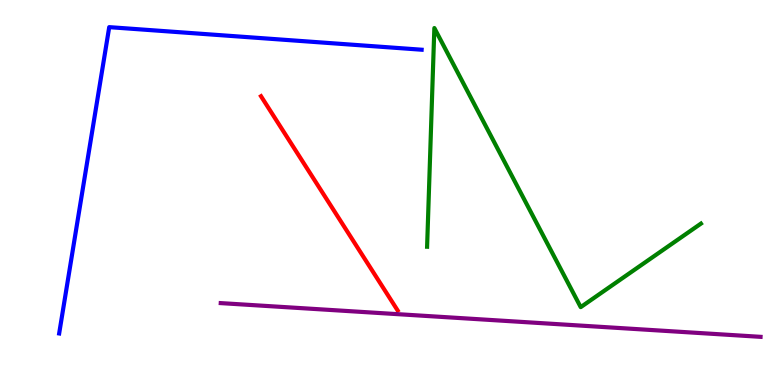[{'lines': ['blue', 'red'], 'intersections': []}, {'lines': ['green', 'red'], 'intersections': []}, {'lines': ['purple', 'red'], 'intersections': []}, {'lines': ['blue', 'green'], 'intersections': []}, {'lines': ['blue', 'purple'], 'intersections': []}, {'lines': ['green', 'purple'], 'intersections': []}]